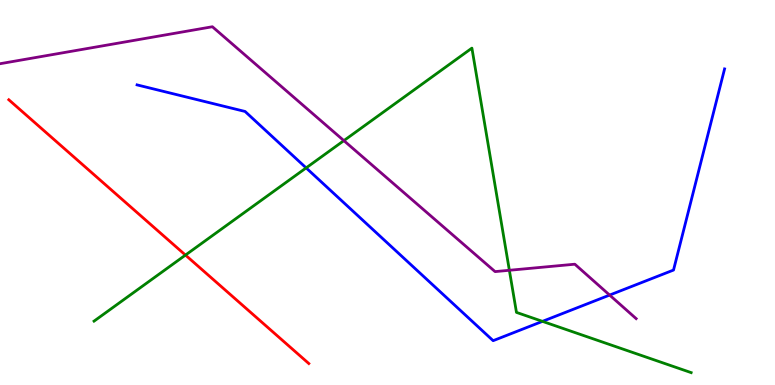[{'lines': ['blue', 'red'], 'intersections': []}, {'lines': ['green', 'red'], 'intersections': [{'x': 2.39, 'y': 3.37}]}, {'lines': ['purple', 'red'], 'intersections': []}, {'lines': ['blue', 'green'], 'intersections': [{'x': 3.95, 'y': 5.64}, {'x': 7.0, 'y': 1.65}]}, {'lines': ['blue', 'purple'], 'intersections': [{'x': 7.87, 'y': 2.34}]}, {'lines': ['green', 'purple'], 'intersections': [{'x': 4.44, 'y': 6.35}, {'x': 6.57, 'y': 2.98}]}]